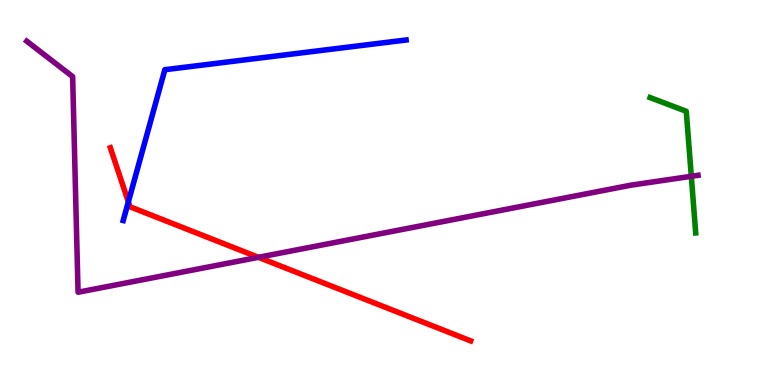[{'lines': ['blue', 'red'], 'intersections': [{'x': 1.66, 'y': 4.76}]}, {'lines': ['green', 'red'], 'intersections': []}, {'lines': ['purple', 'red'], 'intersections': [{'x': 3.33, 'y': 3.32}]}, {'lines': ['blue', 'green'], 'intersections': []}, {'lines': ['blue', 'purple'], 'intersections': []}, {'lines': ['green', 'purple'], 'intersections': [{'x': 8.92, 'y': 5.42}]}]